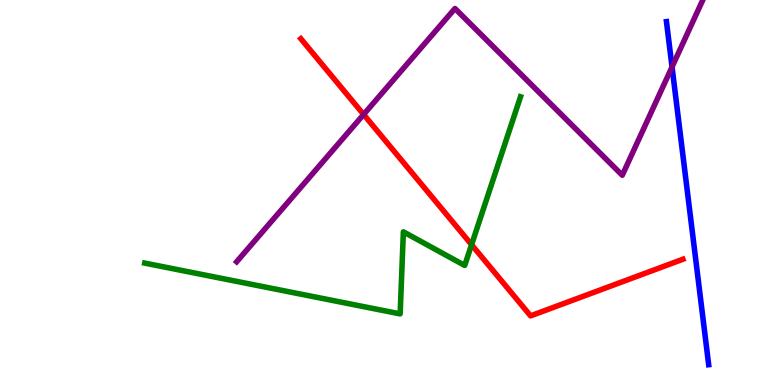[{'lines': ['blue', 'red'], 'intersections': []}, {'lines': ['green', 'red'], 'intersections': [{'x': 6.08, 'y': 3.64}]}, {'lines': ['purple', 'red'], 'intersections': [{'x': 4.69, 'y': 7.03}]}, {'lines': ['blue', 'green'], 'intersections': []}, {'lines': ['blue', 'purple'], 'intersections': [{'x': 8.67, 'y': 8.26}]}, {'lines': ['green', 'purple'], 'intersections': []}]